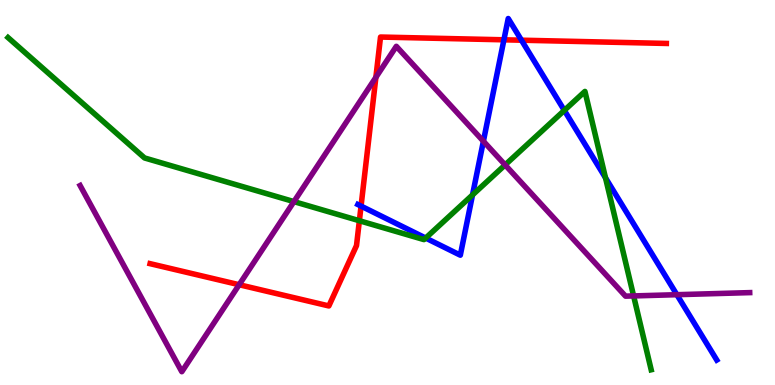[{'lines': ['blue', 'red'], 'intersections': [{'x': 4.66, 'y': 4.65}, {'x': 6.5, 'y': 8.97}, {'x': 6.73, 'y': 8.96}]}, {'lines': ['green', 'red'], 'intersections': [{'x': 4.64, 'y': 4.27}]}, {'lines': ['purple', 'red'], 'intersections': [{'x': 3.09, 'y': 2.6}, {'x': 4.85, 'y': 7.99}]}, {'lines': ['blue', 'green'], 'intersections': [{'x': 5.49, 'y': 3.82}, {'x': 6.1, 'y': 4.94}, {'x': 7.28, 'y': 7.13}, {'x': 7.81, 'y': 5.38}]}, {'lines': ['blue', 'purple'], 'intersections': [{'x': 6.24, 'y': 6.33}, {'x': 8.73, 'y': 2.35}]}, {'lines': ['green', 'purple'], 'intersections': [{'x': 3.79, 'y': 4.76}, {'x': 6.52, 'y': 5.72}, {'x': 8.18, 'y': 2.31}]}]